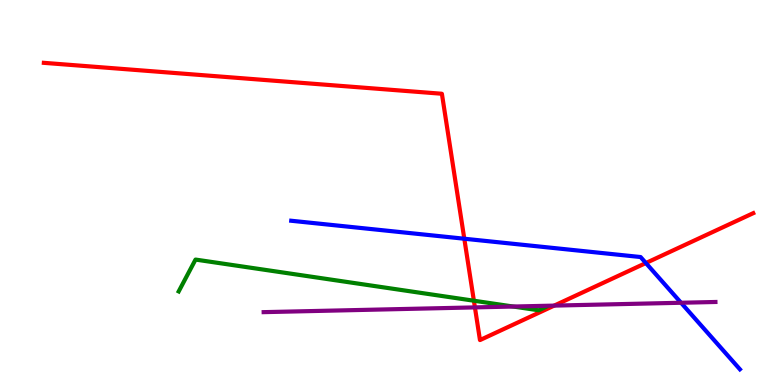[{'lines': ['blue', 'red'], 'intersections': [{'x': 5.99, 'y': 3.8}, {'x': 8.33, 'y': 3.17}]}, {'lines': ['green', 'red'], 'intersections': [{'x': 6.11, 'y': 2.19}]}, {'lines': ['purple', 'red'], 'intersections': [{'x': 6.13, 'y': 2.02}, {'x': 7.15, 'y': 2.06}]}, {'lines': ['blue', 'green'], 'intersections': []}, {'lines': ['blue', 'purple'], 'intersections': [{'x': 8.79, 'y': 2.14}]}, {'lines': ['green', 'purple'], 'intersections': [{'x': 6.62, 'y': 2.04}]}]